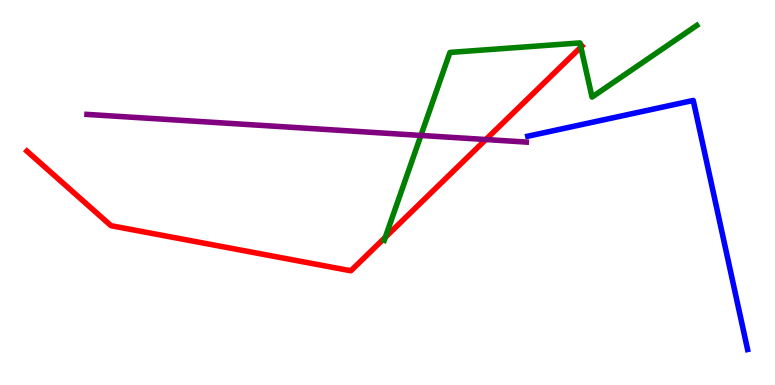[{'lines': ['blue', 'red'], 'intersections': []}, {'lines': ['green', 'red'], 'intersections': [{'x': 4.97, 'y': 3.84}, {'x': 7.49, 'y': 8.78}]}, {'lines': ['purple', 'red'], 'intersections': [{'x': 6.27, 'y': 6.38}]}, {'lines': ['blue', 'green'], 'intersections': []}, {'lines': ['blue', 'purple'], 'intersections': []}, {'lines': ['green', 'purple'], 'intersections': [{'x': 5.43, 'y': 6.48}]}]